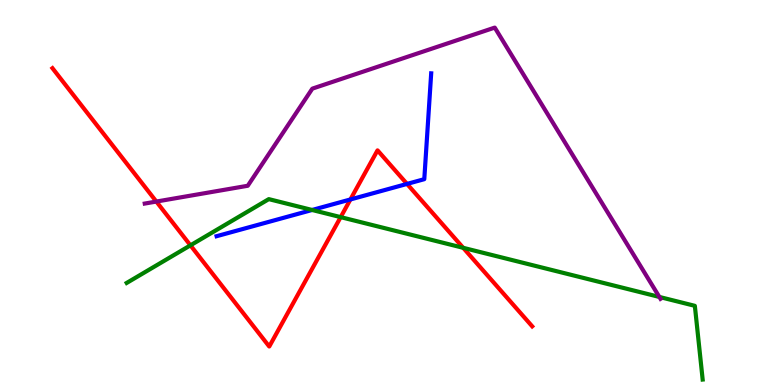[{'lines': ['blue', 'red'], 'intersections': [{'x': 4.52, 'y': 4.82}, {'x': 5.25, 'y': 5.22}]}, {'lines': ['green', 'red'], 'intersections': [{'x': 2.46, 'y': 3.63}, {'x': 4.4, 'y': 4.36}, {'x': 5.98, 'y': 3.56}]}, {'lines': ['purple', 'red'], 'intersections': [{'x': 2.02, 'y': 4.76}]}, {'lines': ['blue', 'green'], 'intersections': [{'x': 4.03, 'y': 4.55}]}, {'lines': ['blue', 'purple'], 'intersections': []}, {'lines': ['green', 'purple'], 'intersections': [{'x': 8.51, 'y': 2.29}]}]